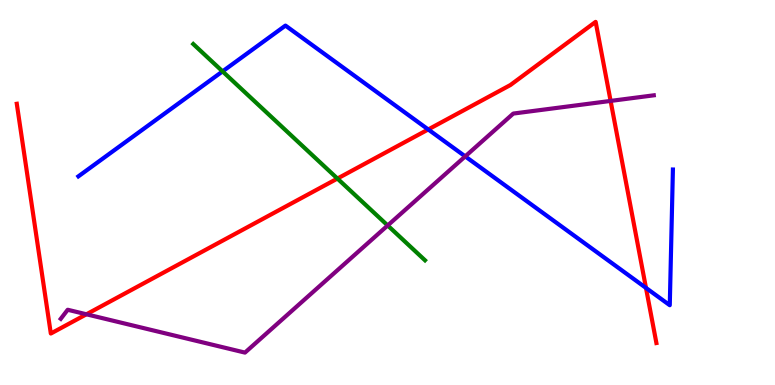[{'lines': ['blue', 'red'], 'intersections': [{'x': 5.53, 'y': 6.64}, {'x': 8.34, 'y': 2.52}]}, {'lines': ['green', 'red'], 'intersections': [{'x': 4.35, 'y': 5.36}]}, {'lines': ['purple', 'red'], 'intersections': [{'x': 1.12, 'y': 1.84}, {'x': 7.88, 'y': 7.38}]}, {'lines': ['blue', 'green'], 'intersections': [{'x': 2.87, 'y': 8.15}]}, {'lines': ['blue', 'purple'], 'intersections': [{'x': 6.0, 'y': 5.94}]}, {'lines': ['green', 'purple'], 'intersections': [{'x': 5.0, 'y': 4.14}]}]